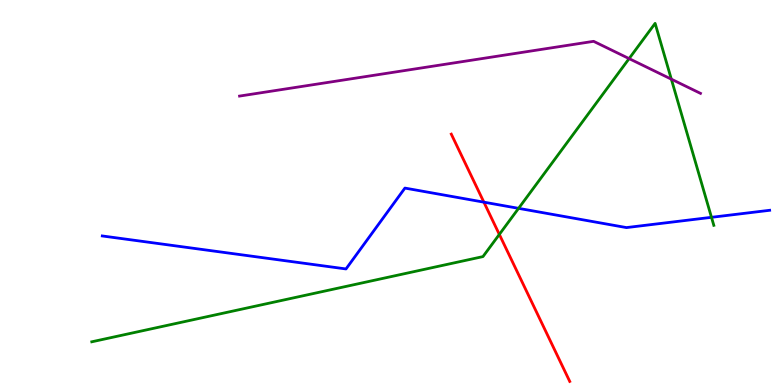[{'lines': ['blue', 'red'], 'intersections': [{'x': 6.24, 'y': 4.75}]}, {'lines': ['green', 'red'], 'intersections': [{'x': 6.44, 'y': 3.91}]}, {'lines': ['purple', 'red'], 'intersections': []}, {'lines': ['blue', 'green'], 'intersections': [{'x': 6.69, 'y': 4.59}, {'x': 9.18, 'y': 4.36}]}, {'lines': ['blue', 'purple'], 'intersections': []}, {'lines': ['green', 'purple'], 'intersections': [{'x': 8.12, 'y': 8.48}, {'x': 8.66, 'y': 7.94}]}]